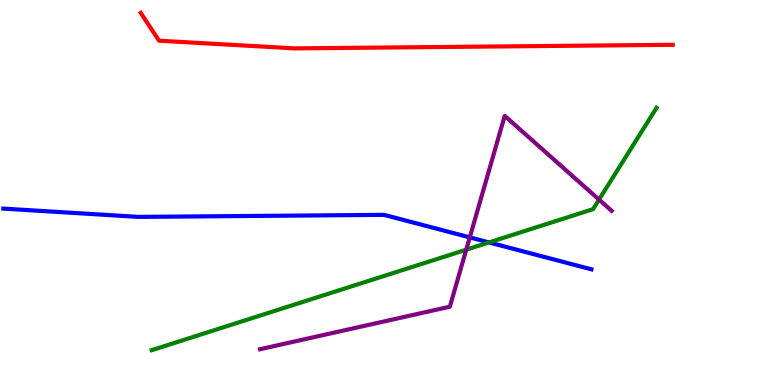[{'lines': ['blue', 'red'], 'intersections': []}, {'lines': ['green', 'red'], 'intersections': []}, {'lines': ['purple', 'red'], 'intersections': []}, {'lines': ['blue', 'green'], 'intersections': [{'x': 6.31, 'y': 3.7}]}, {'lines': ['blue', 'purple'], 'intersections': [{'x': 6.06, 'y': 3.83}]}, {'lines': ['green', 'purple'], 'intersections': [{'x': 6.02, 'y': 3.51}, {'x': 7.73, 'y': 4.82}]}]